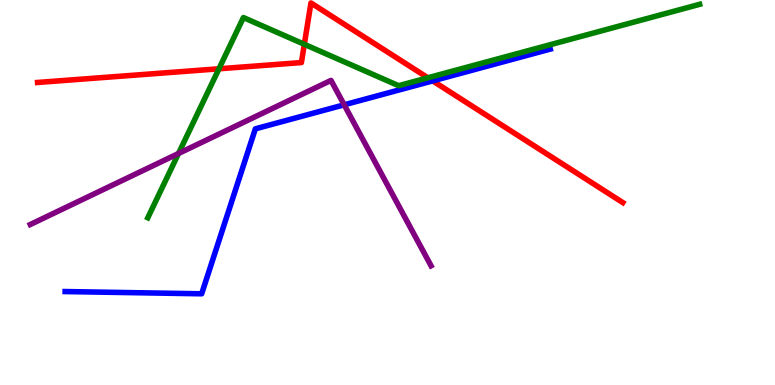[{'lines': ['blue', 'red'], 'intersections': [{'x': 5.58, 'y': 7.9}]}, {'lines': ['green', 'red'], 'intersections': [{'x': 2.83, 'y': 8.21}, {'x': 3.93, 'y': 8.85}, {'x': 5.52, 'y': 7.98}]}, {'lines': ['purple', 'red'], 'intersections': []}, {'lines': ['blue', 'green'], 'intersections': []}, {'lines': ['blue', 'purple'], 'intersections': [{'x': 4.44, 'y': 7.28}]}, {'lines': ['green', 'purple'], 'intersections': [{'x': 2.3, 'y': 6.01}]}]